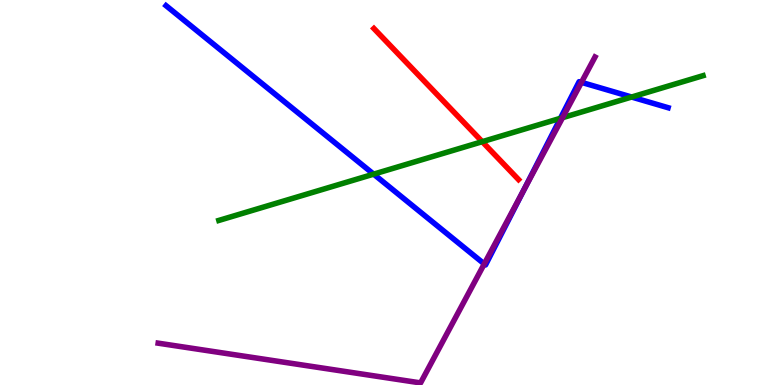[{'lines': ['blue', 'red'], 'intersections': []}, {'lines': ['green', 'red'], 'intersections': [{'x': 6.22, 'y': 6.32}]}, {'lines': ['purple', 'red'], 'intersections': []}, {'lines': ['blue', 'green'], 'intersections': [{'x': 4.82, 'y': 5.48}, {'x': 7.23, 'y': 6.93}, {'x': 8.15, 'y': 7.48}]}, {'lines': ['blue', 'purple'], 'intersections': [{'x': 6.25, 'y': 3.14}, {'x': 6.75, 'y': 5.04}, {'x': 7.5, 'y': 7.86}]}, {'lines': ['green', 'purple'], 'intersections': [{'x': 7.26, 'y': 6.94}]}]